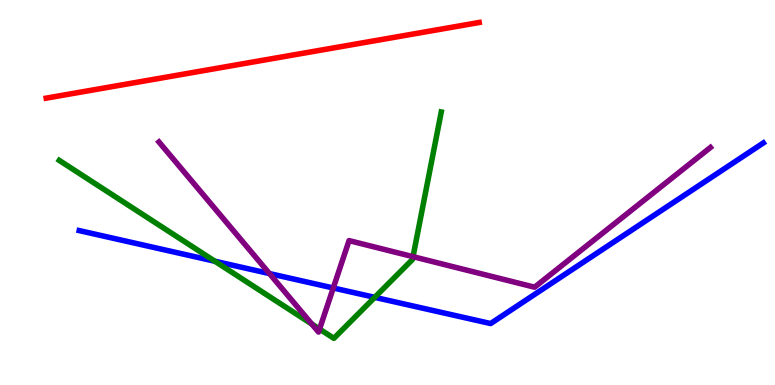[{'lines': ['blue', 'red'], 'intersections': []}, {'lines': ['green', 'red'], 'intersections': []}, {'lines': ['purple', 'red'], 'intersections': []}, {'lines': ['blue', 'green'], 'intersections': [{'x': 2.77, 'y': 3.21}, {'x': 4.84, 'y': 2.28}]}, {'lines': ['blue', 'purple'], 'intersections': [{'x': 3.48, 'y': 2.89}, {'x': 4.3, 'y': 2.52}]}, {'lines': ['green', 'purple'], 'intersections': [{'x': 4.02, 'y': 1.58}, {'x': 4.12, 'y': 1.45}, {'x': 5.33, 'y': 3.33}]}]